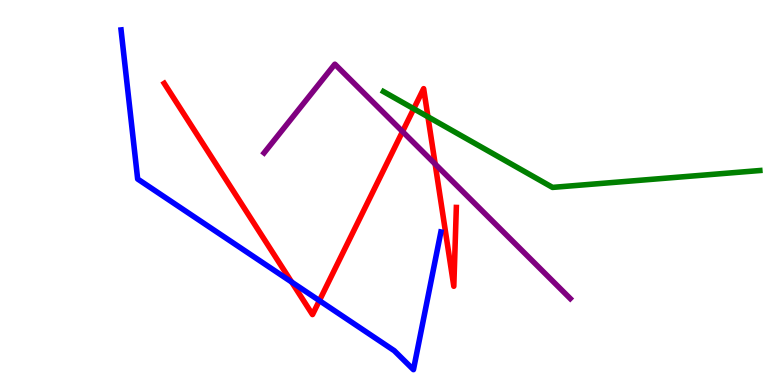[{'lines': ['blue', 'red'], 'intersections': [{'x': 3.76, 'y': 2.67}, {'x': 4.12, 'y': 2.19}]}, {'lines': ['green', 'red'], 'intersections': [{'x': 5.34, 'y': 7.18}, {'x': 5.52, 'y': 6.97}]}, {'lines': ['purple', 'red'], 'intersections': [{'x': 5.19, 'y': 6.58}, {'x': 5.61, 'y': 5.74}]}, {'lines': ['blue', 'green'], 'intersections': []}, {'lines': ['blue', 'purple'], 'intersections': []}, {'lines': ['green', 'purple'], 'intersections': []}]